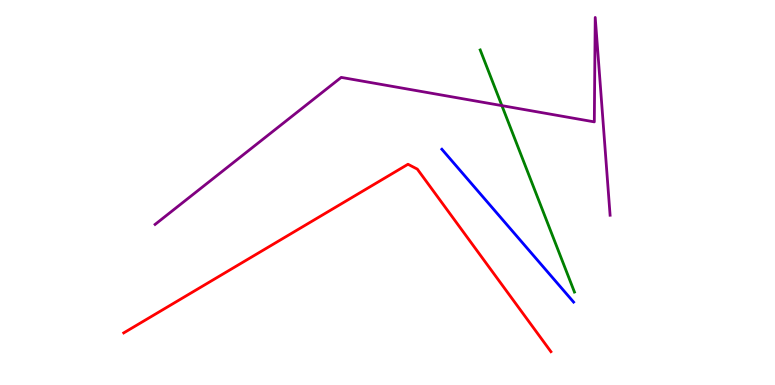[{'lines': ['blue', 'red'], 'intersections': []}, {'lines': ['green', 'red'], 'intersections': []}, {'lines': ['purple', 'red'], 'intersections': []}, {'lines': ['blue', 'green'], 'intersections': []}, {'lines': ['blue', 'purple'], 'intersections': []}, {'lines': ['green', 'purple'], 'intersections': [{'x': 6.48, 'y': 7.26}]}]